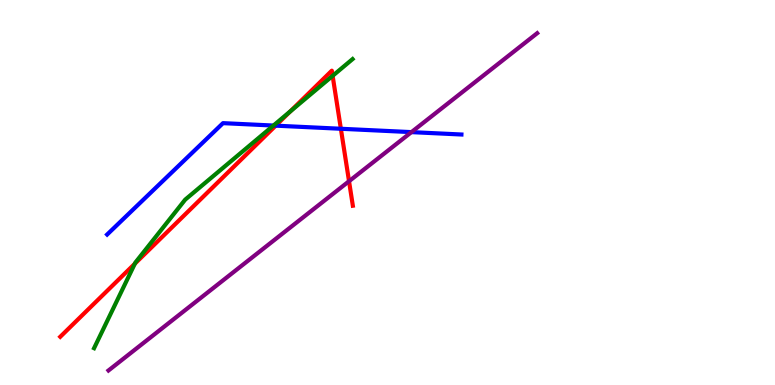[{'lines': ['blue', 'red'], 'intersections': [{'x': 3.56, 'y': 6.74}, {'x': 4.4, 'y': 6.66}]}, {'lines': ['green', 'red'], 'intersections': [{'x': 1.74, 'y': 3.15}, {'x': 3.74, 'y': 7.1}, {'x': 4.29, 'y': 8.03}]}, {'lines': ['purple', 'red'], 'intersections': [{'x': 4.5, 'y': 5.29}]}, {'lines': ['blue', 'green'], 'intersections': [{'x': 3.53, 'y': 6.74}]}, {'lines': ['blue', 'purple'], 'intersections': [{'x': 5.31, 'y': 6.57}]}, {'lines': ['green', 'purple'], 'intersections': []}]